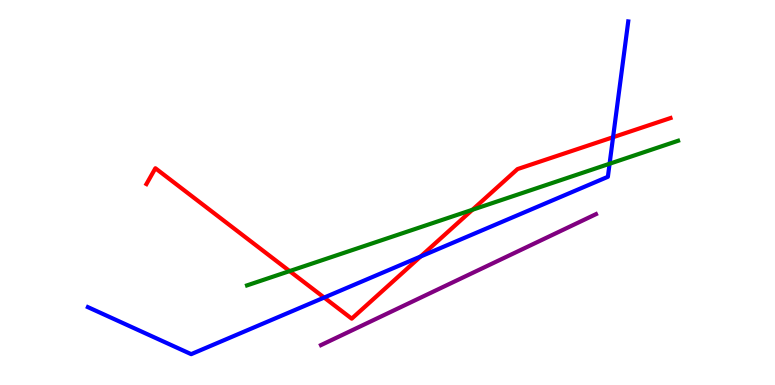[{'lines': ['blue', 'red'], 'intersections': [{'x': 4.18, 'y': 2.27}, {'x': 5.43, 'y': 3.34}, {'x': 7.91, 'y': 6.44}]}, {'lines': ['green', 'red'], 'intersections': [{'x': 3.74, 'y': 2.96}, {'x': 6.1, 'y': 4.55}]}, {'lines': ['purple', 'red'], 'intersections': []}, {'lines': ['blue', 'green'], 'intersections': [{'x': 7.87, 'y': 5.75}]}, {'lines': ['blue', 'purple'], 'intersections': []}, {'lines': ['green', 'purple'], 'intersections': []}]